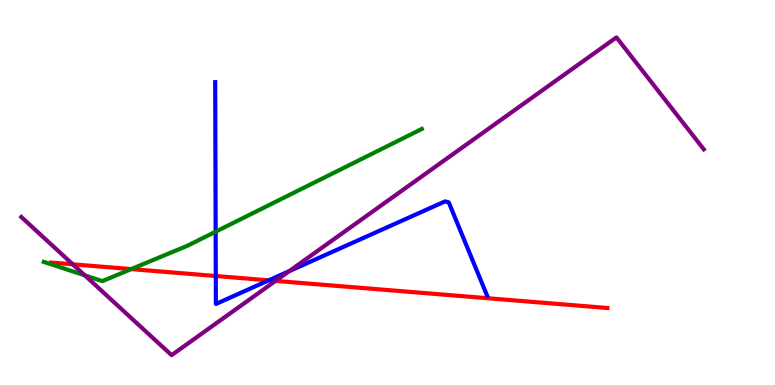[{'lines': ['blue', 'red'], 'intersections': [{'x': 2.78, 'y': 2.83}, {'x': 3.47, 'y': 2.72}]}, {'lines': ['green', 'red'], 'intersections': [{'x': 1.69, 'y': 3.01}]}, {'lines': ['purple', 'red'], 'intersections': [{'x': 0.94, 'y': 3.13}, {'x': 3.56, 'y': 2.7}]}, {'lines': ['blue', 'green'], 'intersections': [{'x': 2.78, 'y': 3.98}]}, {'lines': ['blue', 'purple'], 'intersections': [{'x': 3.73, 'y': 2.96}]}, {'lines': ['green', 'purple'], 'intersections': [{'x': 1.09, 'y': 2.85}]}]